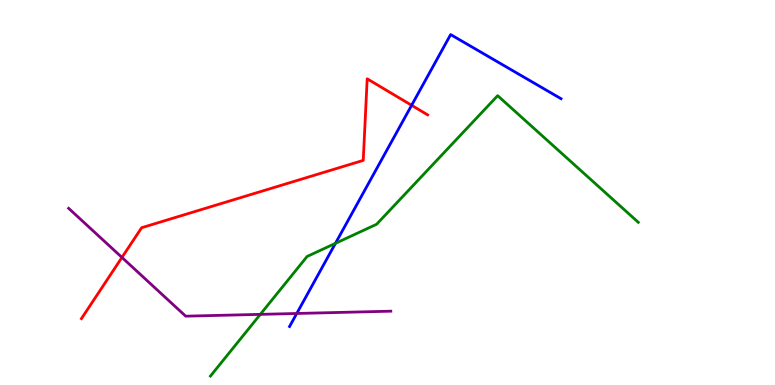[{'lines': ['blue', 'red'], 'intersections': [{'x': 5.31, 'y': 7.26}]}, {'lines': ['green', 'red'], 'intersections': []}, {'lines': ['purple', 'red'], 'intersections': [{'x': 1.57, 'y': 3.31}]}, {'lines': ['blue', 'green'], 'intersections': [{'x': 4.33, 'y': 3.68}]}, {'lines': ['blue', 'purple'], 'intersections': [{'x': 3.83, 'y': 1.86}]}, {'lines': ['green', 'purple'], 'intersections': [{'x': 3.36, 'y': 1.83}]}]